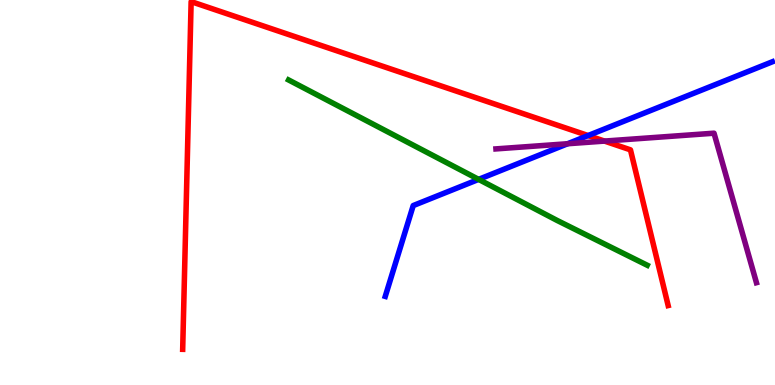[{'lines': ['blue', 'red'], 'intersections': [{'x': 7.59, 'y': 6.48}]}, {'lines': ['green', 'red'], 'intersections': []}, {'lines': ['purple', 'red'], 'intersections': [{'x': 7.8, 'y': 6.34}]}, {'lines': ['blue', 'green'], 'intersections': [{'x': 6.18, 'y': 5.34}]}, {'lines': ['blue', 'purple'], 'intersections': [{'x': 7.32, 'y': 6.27}]}, {'lines': ['green', 'purple'], 'intersections': []}]